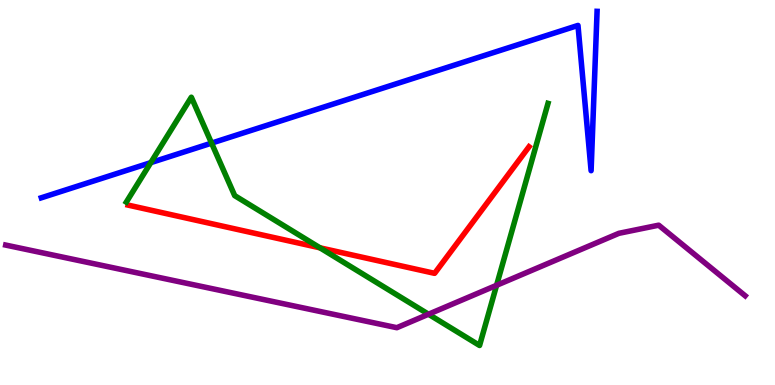[{'lines': ['blue', 'red'], 'intersections': []}, {'lines': ['green', 'red'], 'intersections': [{'x': 4.13, 'y': 3.56}]}, {'lines': ['purple', 'red'], 'intersections': []}, {'lines': ['blue', 'green'], 'intersections': [{'x': 1.95, 'y': 5.78}, {'x': 2.73, 'y': 6.28}]}, {'lines': ['blue', 'purple'], 'intersections': []}, {'lines': ['green', 'purple'], 'intersections': [{'x': 5.53, 'y': 1.84}, {'x': 6.41, 'y': 2.59}]}]